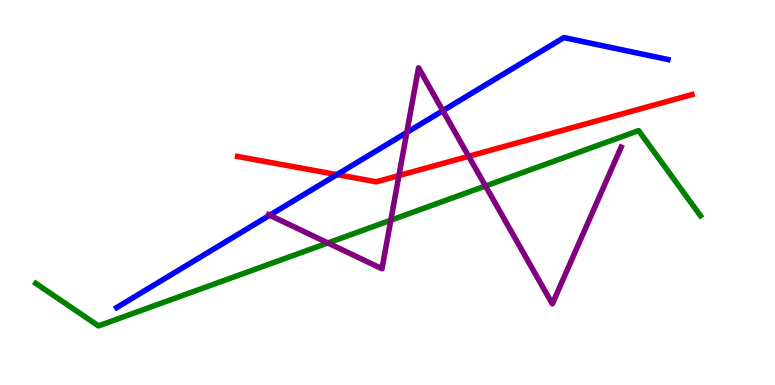[{'lines': ['blue', 'red'], 'intersections': [{'x': 4.35, 'y': 5.46}]}, {'lines': ['green', 'red'], 'intersections': []}, {'lines': ['purple', 'red'], 'intersections': [{'x': 5.15, 'y': 5.44}, {'x': 6.05, 'y': 5.94}]}, {'lines': ['blue', 'green'], 'intersections': []}, {'lines': ['blue', 'purple'], 'intersections': [{'x': 3.48, 'y': 4.41}, {'x': 5.25, 'y': 6.56}, {'x': 5.71, 'y': 7.12}]}, {'lines': ['green', 'purple'], 'intersections': [{'x': 4.23, 'y': 3.69}, {'x': 5.04, 'y': 4.28}, {'x': 6.26, 'y': 5.17}]}]